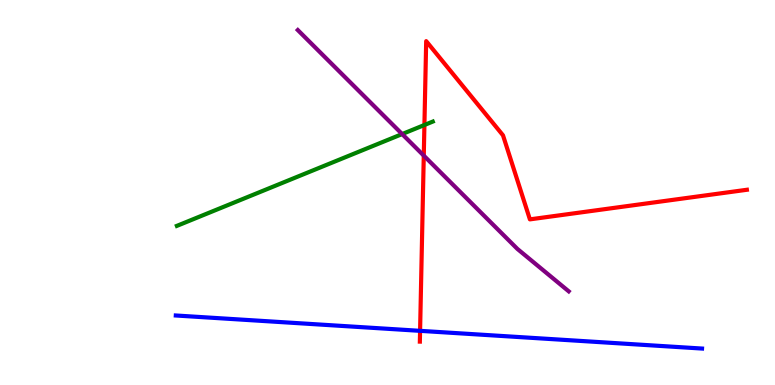[{'lines': ['blue', 'red'], 'intersections': [{'x': 5.42, 'y': 1.41}]}, {'lines': ['green', 'red'], 'intersections': [{'x': 5.48, 'y': 6.75}]}, {'lines': ['purple', 'red'], 'intersections': [{'x': 5.47, 'y': 5.96}]}, {'lines': ['blue', 'green'], 'intersections': []}, {'lines': ['blue', 'purple'], 'intersections': []}, {'lines': ['green', 'purple'], 'intersections': [{'x': 5.19, 'y': 6.52}]}]